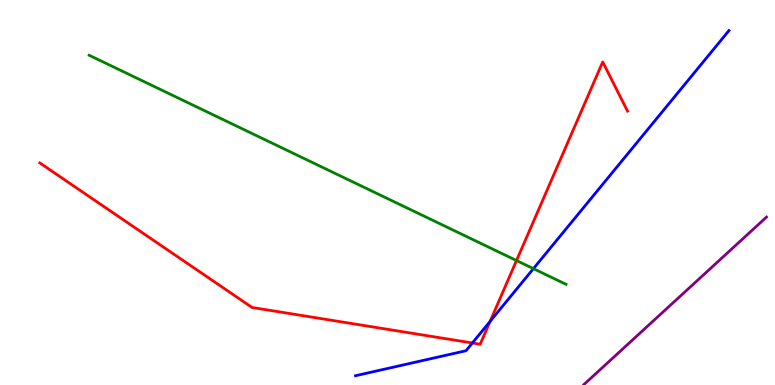[{'lines': ['blue', 'red'], 'intersections': [{'x': 6.1, 'y': 1.09}, {'x': 6.32, 'y': 1.65}]}, {'lines': ['green', 'red'], 'intersections': [{'x': 6.66, 'y': 3.23}]}, {'lines': ['purple', 'red'], 'intersections': []}, {'lines': ['blue', 'green'], 'intersections': [{'x': 6.88, 'y': 3.02}]}, {'lines': ['blue', 'purple'], 'intersections': []}, {'lines': ['green', 'purple'], 'intersections': []}]